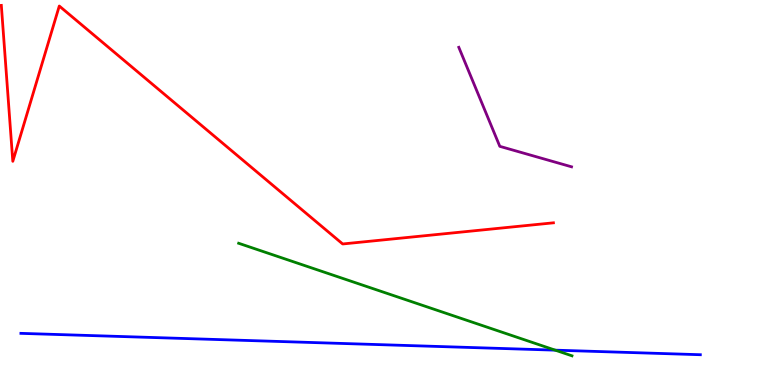[{'lines': ['blue', 'red'], 'intersections': []}, {'lines': ['green', 'red'], 'intersections': []}, {'lines': ['purple', 'red'], 'intersections': []}, {'lines': ['blue', 'green'], 'intersections': [{'x': 7.16, 'y': 0.905}]}, {'lines': ['blue', 'purple'], 'intersections': []}, {'lines': ['green', 'purple'], 'intersections': []}]